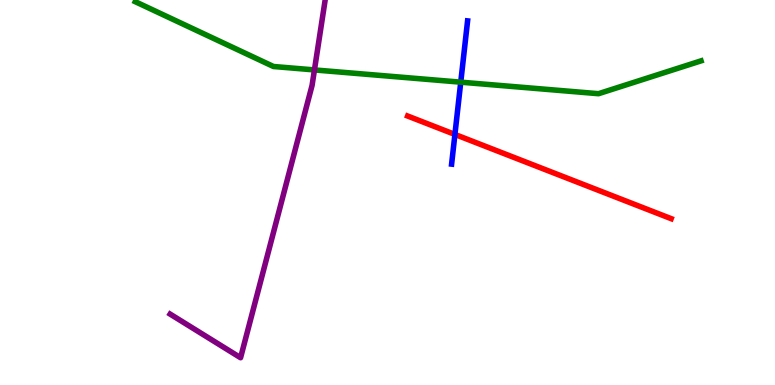[{'lines': ['blue', 'red'], 'intersections': [{'x': 5.87, 'y': 6.51}]}, {'lines': ['green', 'red'], 'intersections': []}, {'lines': ['purple', 'red'], 'intersections': []}, {'lines': ['blue', 'green'], 'intersections': [{'x': 5.95, 'y': 7.87}]}, {'lines': ['blue', 'purple'], 'intersections': []}, {'lines': ['green', 'purple'], 'intersections': [{'x': 4.06, 'y': 8.18}]}]